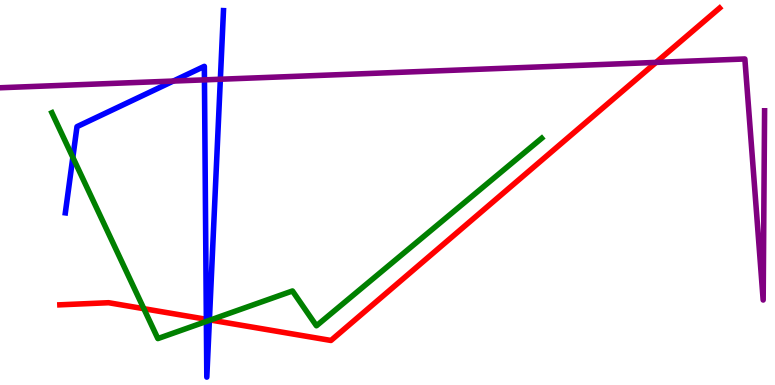[{'lines': ['blue', 'red'], 'intersections': [{'x': 2.66, 'y': 1.71}, {'x': 2.7, 'y': 1.69}]}, {'lines': ['green', 'red'], 'intersections': [{'x': 1.86, 'y': 1.98}, {'x': 2.71, 'y': 1.69}]}, {'lines': ['purple', 'red'], 'intersections': [{'x': 8.47, 'y': 8.38}]}, {'lines': ['blue', 'green'], 'intersections': [{'x': 0.94, 'y': 5.91}, {'x': 2.66, 'y': 1.65}, {'x': 2.7, 'y': 1.68}]}, {'lines': ['blue', 'purple'], 'intersections': [{'x': 2.24, 'y': 7.89}, {'x': 2.64, 'y': 7.93}, {'x': 2.84, 'y': 7.94}]}, {'lines': ['green', 'purple'], 'intersections': []}]